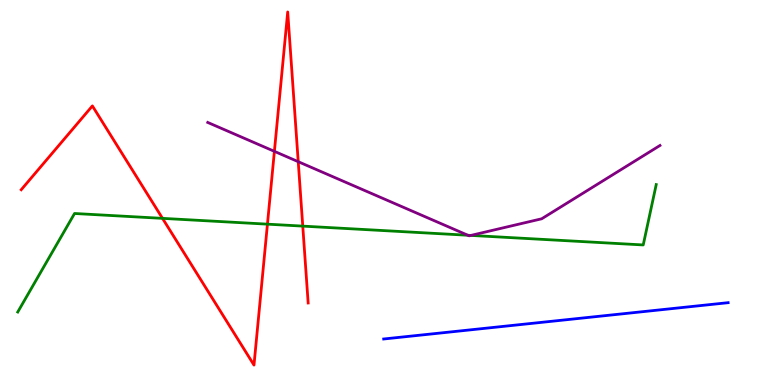[{'lines': ['blue', 'red'], 'intersections': []}, {'lines': ['green', 'red'], 'intersections': [{'x': 2.1, 'y': 4.33}, {'x': 3.45, 'y': 4.18}, {'x': 3.91, 'y': 4.13}]}, {'lines': ['purple', 'red'], 'intersections': [{'x': 3.54, 'y': 6.07}, {'x': 3.85, 'y': 5.8}]}, {'lines': ['blue', 'green'], 'intersections': []}, {'lines': ['blue', 'purple'], 'intersections': []}, {'lines': ['green', 'purple'], 'intersections': [{'x': 6.04, 'y': 3.89}, {'x': 6.08, 'y': 3.89}]}]